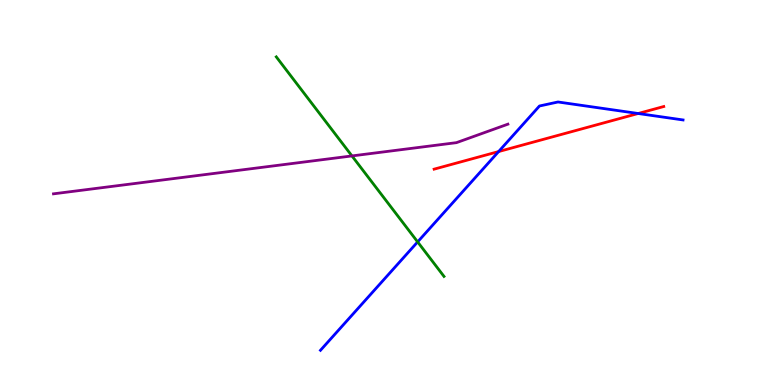[{'lines': ['blue', 'red'], 'intersections': [{'x': 6.43, 'y': 6.06}, {'x': 8.23, 'y': 7.05}]}, {'lines': ['green', 'red'], 'intersections': []}, {'lines': ['purple', 'red'], 'intersections': []}, {'lines': ['blue', 'green'], 'intersections': [{'x': 5.39, 'y': 3.72}]}, {'lines': ['blue', 'purple'], 'intersections': []}, {'lines': ['green', 'purple'], 'intersections': [{'x': 4.54, 'y': 5.95}]}]